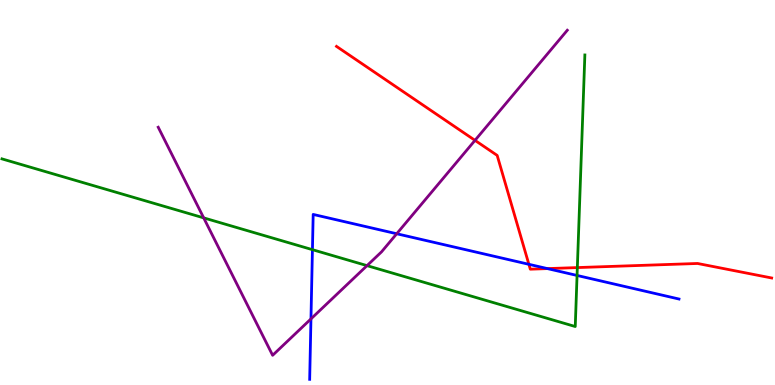[{'lines': ['blue', 'red'], 'intersections': [{'x': 6.82, 'y': 3.13}, {'x': 7.06, 'y': 3.02}]}, {'lines': ['green', 'red'], 'intersections': [{'x': 7.45, 'y': 3.05}]}, {'lines': ['purple', 'red'], 'intersections': [{'x': 6.13, 'y': 6.35}]}, {'lines': ['blue', 'green'], 'intersections': [{'x': 4.03, 'y': 3.51}, {'x': 7.45, 'y': 2.85}]}, {'lines': ['blue', 'purple'], 'intersections': [{'x': 4.01, 'y': 1.72}, {'x': 5.12, 'y': 3.93}]}, {'lines': ['green', 'purple'], 'intersections': [{'x': 2.63, 'y': 4.34}, {'x': 4.74, 'y': 3.1}]}]